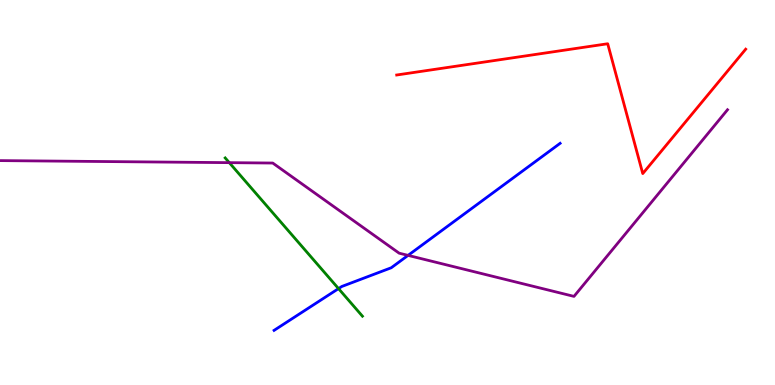[{'lines': ['blue', 'red'], 'intersections': []}, {'lines': ['green', 'red'], 'intersections': []}, {'lines': ['purple', 'red'], 'intersections': []}, {'lines': ['blue', 'green'], 'intersections': [{'x': 4.37, 'y': 2.5}]}, {'lines': ['blue', 'purple'], 'intersections': [{'x': 5.27, 'y': 3.37}]}, {'lines': ['green', 'purple'], 'intersections': [{'x': 2.96, 'y': 5.78}]}]